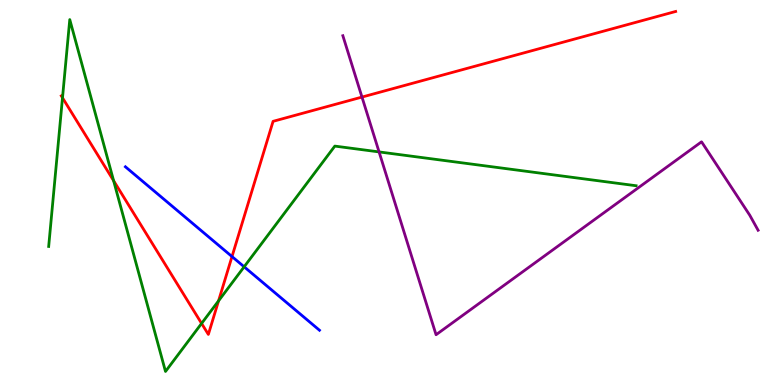[{'lines': ['blue', 'red'], 'intersections': [{'x': 2.99, 'y': 3.34}]}, {'lines': ['green', 'red'], 'intersections': [{'x': 0.806, 'y': 7.46}, {'x': 1.47, 'y': 5.31}, {'x': 2.6, 'y': 1.6}, {'x': 2.82, 'y': 2.19}]}, {'lines': ['purple', 'red'], 'intersections': [{'x': 4.67, 'y': 7.48}]}, {'lines': ['blue', 'green'], 'intersections': [{'x': 3.15, 'y': 3.07}]}, {'lines': ['blue', 'purple'], 'intersections': []}, {'lines': ['green', 'purple'], 'intersections': [{'x': 4.89, 'y': 6.05}]}]